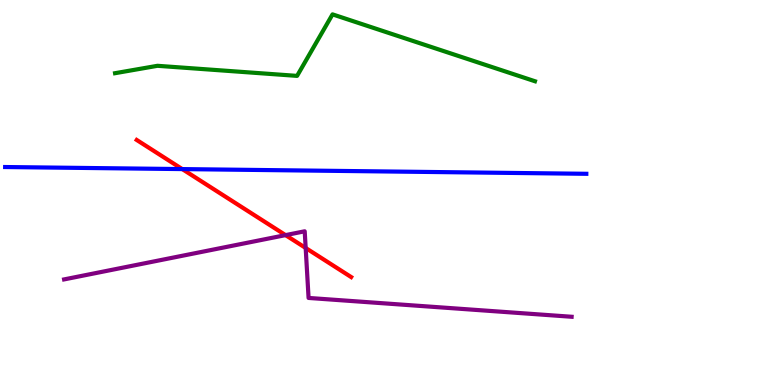[{'lines': ['blue', 'red'], 'intersections': [{'x': 2.35, 'y': 5.61}]}, {'lines': ['green', 'red'], 'intersections': []}, {'lines': ['purple', 'red'], 'intersections': [{'x': 3.68, 'y': 3.89}, {'x': 3.94, 'y': 3.56}]}, {'lines': ['blue', 'green'], 'intersections': []}, {'lines': ['blue', 'purple'], 'intersections': []}, {'lines': ['green', 'purple'], 'intersections': []}]